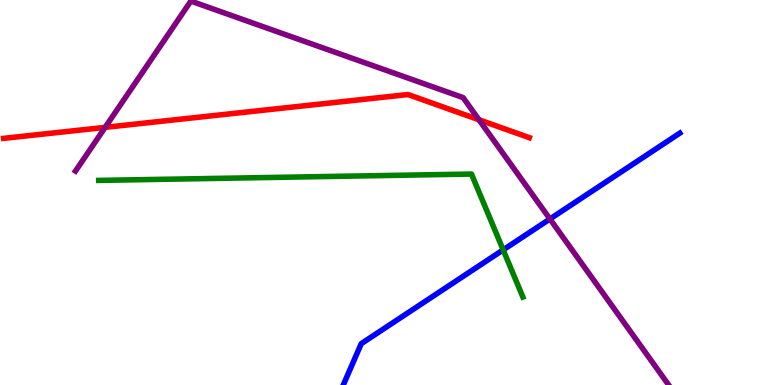[{'lines': ['blue', 'red'], 'intersections': []}, {'lines': ['green', 'red'], 'intersections': []}, {'lines': ['purple', 'red'], 'intersections': [{'x': 1.36, 'y': 6.69}, {'x': 6.18, 'y': 6.89}]}, {'lines': ['blue', 'green'], 'intersections': [{'x': 6.49, 'y': 3.51}]}, {'lines': ['blue', 'purple'], 'intersections': [{'x': 7.1, 'y': 4.31}]}, {'lines': ['green', 'purple'], 'intersections': []}]